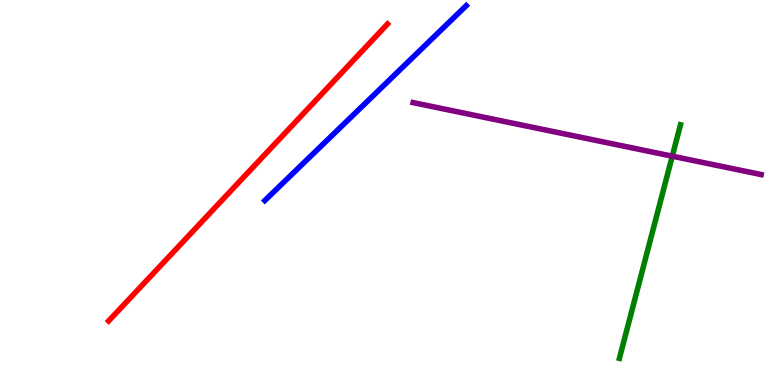[{'lines': ['blue', 'red'], 'intersections': []}, {'lines': ['green', 'red'], 'intersections': []}, {'lines': ['purple', 'red'], 'intersections': []}, {'lines': ['blue', 'green'], 'intersections': []}, {'lines': ['blue', 'purple'], 'intersections': []}, {'lines': ['green', 'purple'], 'intersections': [{'x': 8.67, 'y': 5.94}]}]